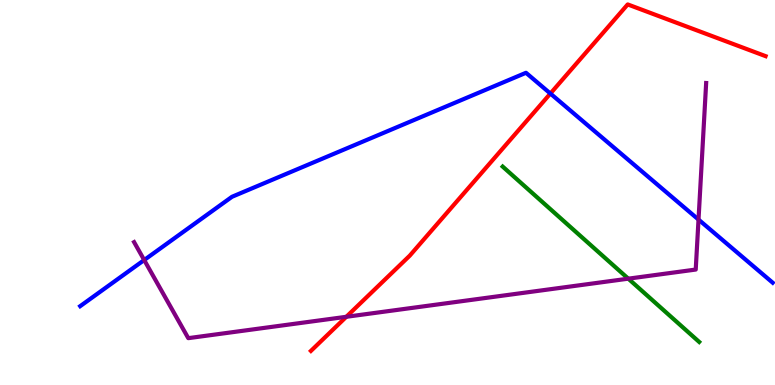[{'lines': ['blue', 'red'], 'intersections': [{'x': 7.1, 'y': 7.57}]}, {'lines': ['green', 'red'], 'intersections': []}, {'lines': ['purple', 'red'], 'intersections': [{'x': 4.47, 'y': 1.77}]}, {'lines': ['blue', 'green'], 'intersections': []}, {'lines': ['blue', 'purple'], 'intersections': [{'x': 1.86, 'y': 3.25}, {'x': 9.01, 'y': 4.3}]}, {'lines': ['green', 'purple'], 'intersections': [{'x': 8.11, 'y': 2.76}]}]